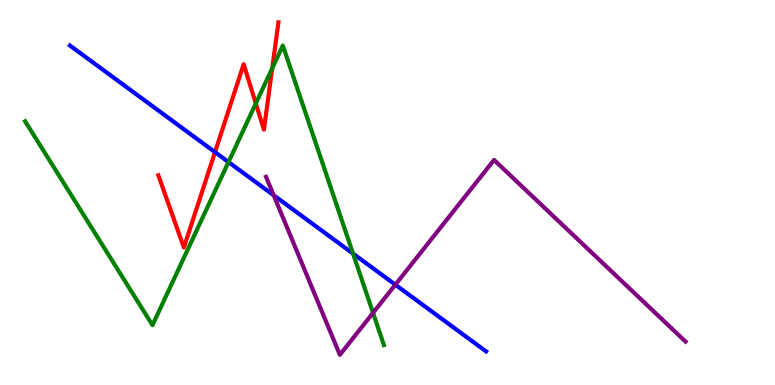[{'lines': ['blue', 'red'], 'intersections': [{'x': 2.77, 'y': 6.05}]}, {'lines': ['green', 'red'], 'intersections': [{'x': 3.3, 'y': 7.31}, {'x': 3.51, 'y': 8.23}]}, {'lines': ['purple', 'red'], 'intersections': []}, {'lines': ['blue', 'green'], 'intersections': [{'x': 2.95, 'y': 5.79}, {'x': 4.56, 'y': 3.41}]}, {'lines': ['blue', 'purple'], 'intersections': [{'x': 3.53, 'y': 4.93}, {'x': 5.1, 'y': 2.61}]}, {'lines': ['green', 'purple'], 'intersections': [{'x': 4.81, 'y': 1.87}]}]